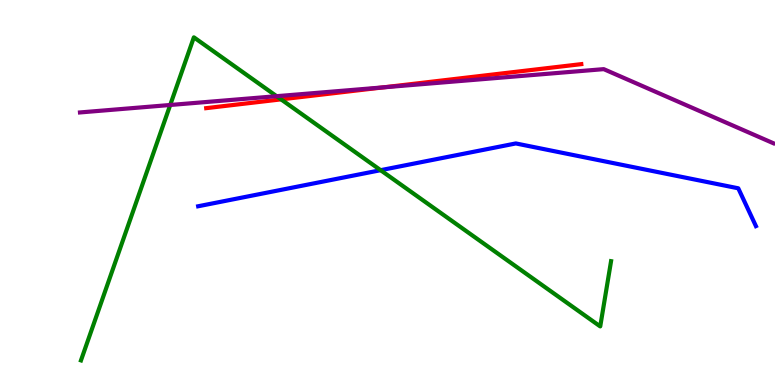[{'lines': ['blue', 'red'], 'intersections': []}, {'lines': ['green', 'red'], 'intersections': [{'x': 3.63, 'y': 7.42}]}, {'lines': ['purple', 'red'], 'intersections': [{'x': 4.95, 'y': 7.73}]}, {'lines': ['blue', 'green'], 'intersections': [{'x': 4.91, 'y': 5.58}]}, {'lines': ['blue', 'purple'], 'intersections': []}, {'lines': ['green', 'purple'], 'intersections': [{'x': 2.2, 'y': 7.27}, {'x': 3.57, 'y': 7.5}]}]